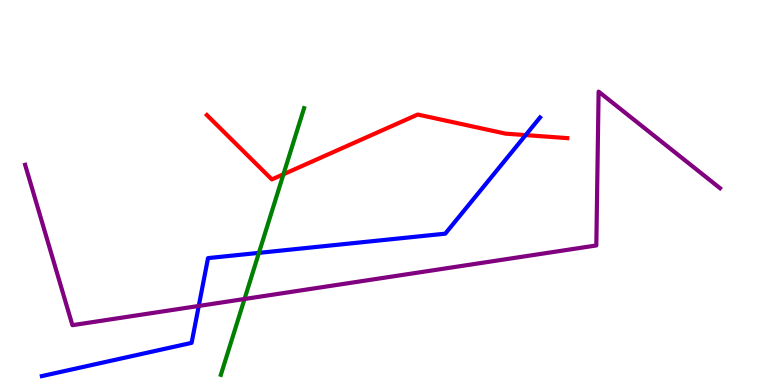[{'lines': ['blue', 'red'], 'intersections': [{'x': 6.78, 'y': 6.49}]}, {'lines': ['green', 'red'], 'intersections': [{'x': 3.66, 'y': 5.47}]}, {'lines': ['purple', 'red'], 'intersections': []}, {'lines': ['blue', 'green'], 'intersections': [{'x': 3.34, 'y': 3.43}]}, {'lines': ['blue', 'purple'], 'intersections': [{'x': 2.56, 'y': 2.05}]}, {'lines': ['green', 'purple'], 'intersections': [{'x': 3.16, 'y': 2.23}]}]